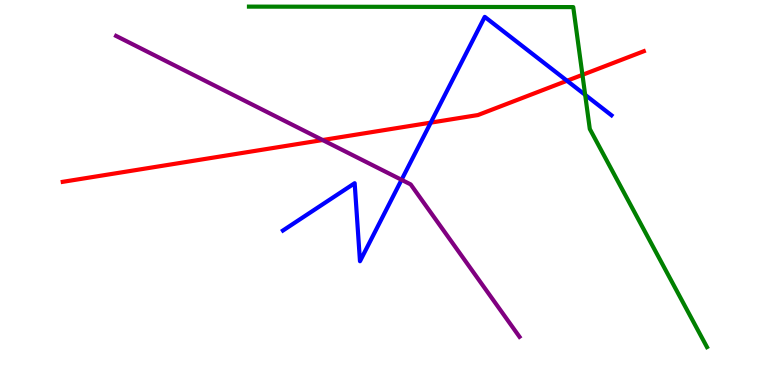[{'lines': ['blue', 'red'], 'intersections': [{'x': 5.56, 'y': 6.81}, {'x': 7.32, 'y': 7.9}]}, {'lines': ['green', 'red'], 'intersections': [{'x': 7.52, 'y': 8.06}]}, {'lines': ['purple', 'red'], 'intersections': [{'x': 4.16, 'y': 6.36}]}, {'lines': ['blue', 'green'], 'intersections': [{'x': 7.55, 'y': 7.54}]}, {'lines': ['blue', 'purple'], 'intersections': [{'x': 5.18, 'y': 5.33}]}, {'lines': ['green', 'purple'], 'intersections': []}]